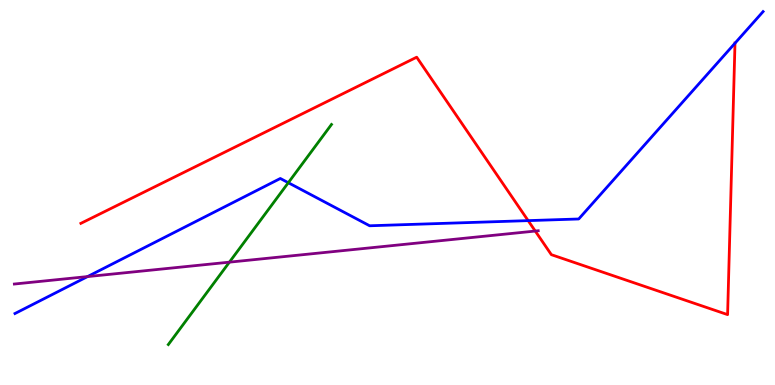[{'lines': ['blue', 'red'], 'intersections': [{'x': 6.81, 'y': 4.27}, {'x': 9.48, 'y': 8.88}]}, {'lines': ['green', 'red'], 'intersections': []}, {'lines': ['purple', 'red'], 'intersections': [{'x': 6.91, 'y': 4.0}]}, {'lines': ['blue', 'green'], 'intersections': [{'x': 3.72, 'y': 5.25}]}, {'lines': ['blue', 'purple'], 'intersections': [{'x': 1.13, 'y': 2.82}]}, {'lines': ['green', 'purple'], 'intersections': [{'x': 2.96, 'y': 3.19}]}]